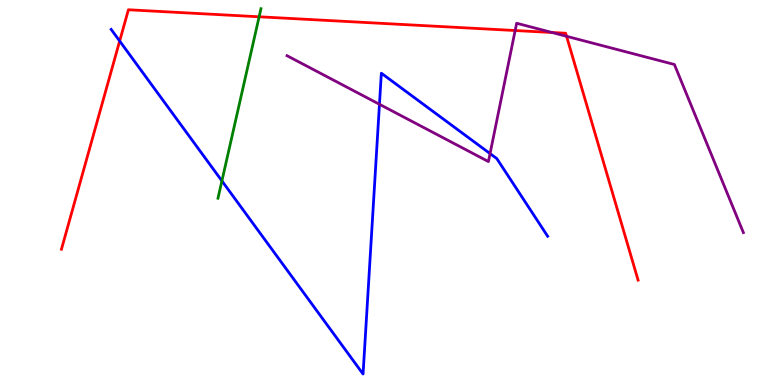[{'lines': ['blue', 'red'], 'intersections': [{'x': 1.54, 'y': 8.93}]}, {'lines': ['green', 'red'], 'intersections': [{'x': 3.34, 'y': 9.56}]}, {'lines': ['purple', 'red'], 'intersections': [{'x': 6.65, 'y': 9.21}, {'x': 7.12, 'y': 9.16}, {'x': 7.31, 'y': 9.06}]}, {'lines': ['blue', 'green'], 'intersections': [{'x': 2.86, 'y': 5.3}]}, {'lines': ['blue', 'purple'], 'intersections': [{'x': 4.9, 'y': 7.29}, {'x': 6.32, 'y': 6.01}]}, {'lines': ['green', 'purple'], 'intersections': []}]